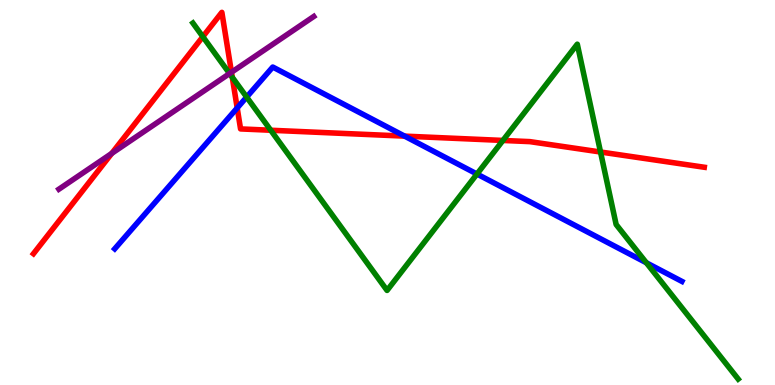[{'lines': ['blue', 'red'], 'intersections': [{'x': 3.06, 'y': 7.2}, {'x': 5.22, 'y': 6.46}]}, {'lines': ['green', 'red'], 'intersections': [{'x': 2.62, 'y': 9.05}, {'x': 3.0, 'y': 7.99}, {'x': 3.49, 'y': 6.62}, {'x': 6.49, 'y': 6.35}, {'x': 7.75, 'y': 6.05}]}, {'lines': ['purple', 'red'], 'intersections': [{'x': 1.44, 'y': 6.02}, {'x': 2.99, 'y': 8.12}]}, {'lines': ['blue', 'green'], 'intersections': [{'x': 3.18, 'y': 7.48}, {'x': 6.15, 'y': 5.48}, {'x': 8.34, 'y': 3.17}]}, {'lines': ['blue', 'purple'], 'intersections': []}, {'lines': ['green', 'purple'], 'intersections': [{'x': 2.96, 'y': 8.09}]}]